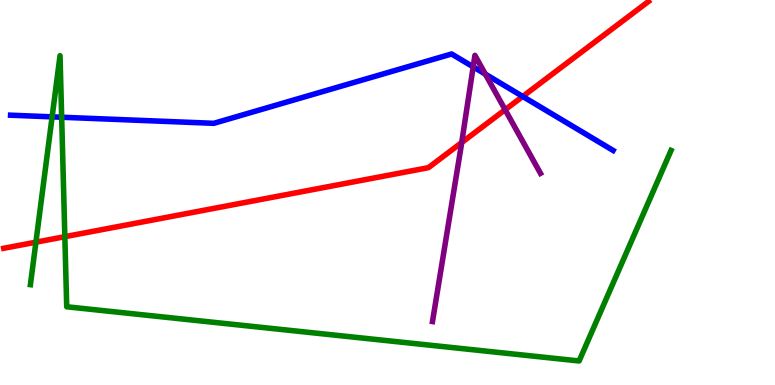[{'lines': ['blue', 'red'], 'intersections': [{'x': 6.74, 'y': 7.49}]}, {'lines': ['green', 'red'], 'intersections': [{'x': 0.463, 'y': 3.71}, {'x': 0.837, 'y': 3.85}]}, {'lines': ['purple', 'red'], 'intersections': [{'x': 5.96, 'y': 6.3}, {'x': 6.52, 'y': 7.15}]}, {'lines': ['blue', 'green'], 'intersections': [{'x': 0.673, 'y': 6.96}, {'x': 0.796, 'y': 6.95}]}, {'lines': ['blue', 'purple'], 'intersections': [{'x': 6.11, 'y': 8.26}, {'x': 6.26, 'y': 8.07}]}, {'lines': ['green', 'purple'], 'intersections': []}]